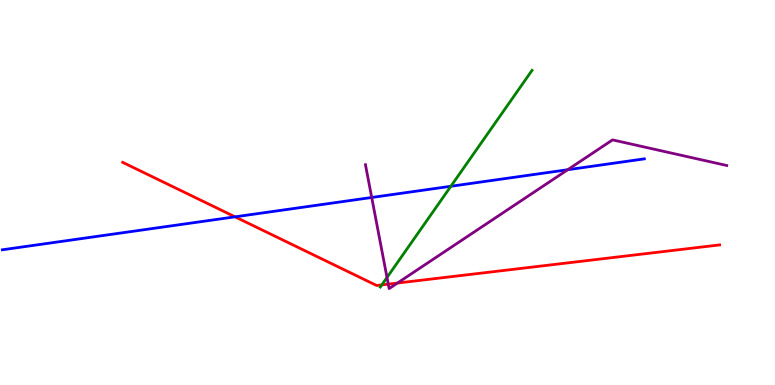[{'lines': ['blue', 'red'], 'intersections': [{'x': 3.03, 'y': 4.37}]}, {'lines': ['green', 'red'], 'intersections': [{'x': 4.93, 'y': 2.6}]}, {'lines': ['purple', 'red'], 'intersections': [{'x': 5.01, 'y': 2.62}, {'x': 5.13, 'y': 2.65}]}, {'lines': ['blue', 'green'], 'intersections': [{'x': 5.82, 'y': 5.16}]}, {'lines': ['blue', 'purple'], 'intersections': [{'x': 4.8, 'y': 4.87}, {'x': 7.33, 'y': 5.59}]}, {'lines': ['green', 'purple'], 'intersections': [{'x': 4.99, 'y': 2.79}]}]